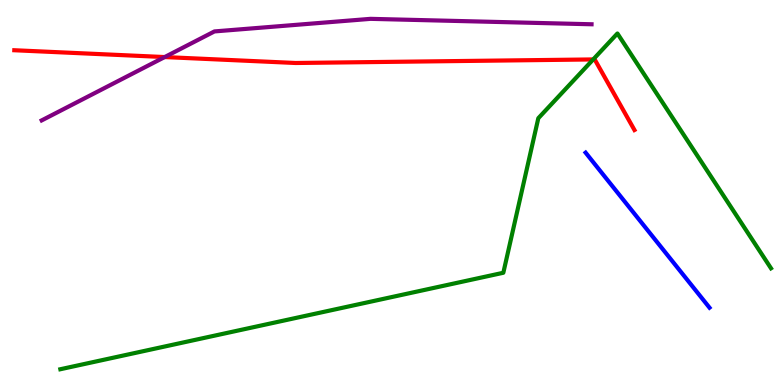[{'lines': ['blue', 'red'], 'intersections': []}, {'lines': ['green', 'red'], 'intersections': [{'x': 7.65, 'y': 8.46}]}, {'lines': ['purple', 'red'], 'intersections': [{'x': 2.12, 'y': 8.52}]}, {'lines': ['blue', 'green'], 'intersections': []}, {'lines': ['blue', 'purple'], 'intersections': []}, {'lines': ['green', 'purple'], 'intersections': []}]